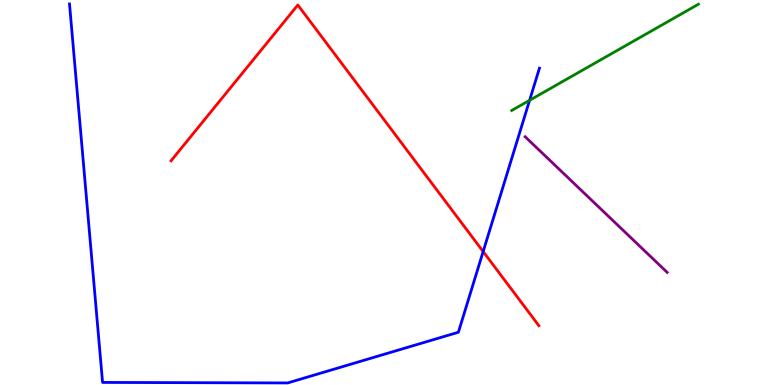[{'lines': ['blue', 'red'], 'intersections': [{'x': 6.23, 'y': 3.47}]}, {'lines': ['green', 'red'], 'intersections': []}, {'lines': ['purple', 'red'], 'intersections': []}, {'lines': ['blue', 'green'], 'intersections': [{'x': 6.83, 'y': 7.39}]}, {'lines': ['blue', 'purple'], 'intersections': []}, {'lines': ['green', 'purple'], 'intersections': []}]